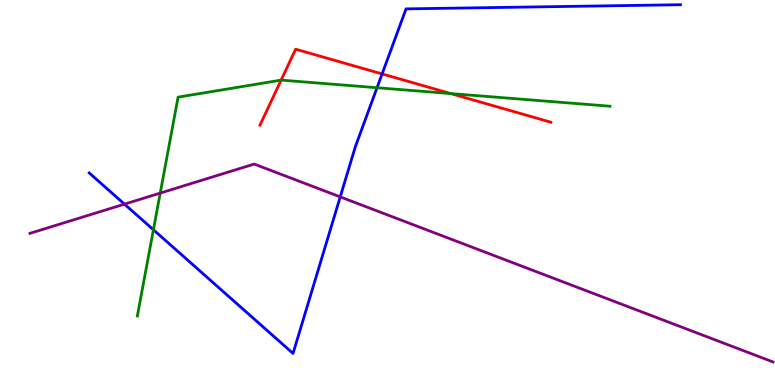[{'lines': ['blue', 'red'], 'intersections': [{'x': 4.93, 'y': 8.08}]}, {'lines': ['green', 'red'], 'intersections': [{'x': 3.63, 'y': 7.92}, {'x': 5.82, 'y': 7.57}]}, {'lines': ['purple', 'red'], 'intersections': []}, {'lines': ['blue', 'green'], 'intersections': [{'x': 1.98, 'y': 4.03}, {'x': 4.86, 'y': 7.72}]}, {'lines': ['blue', 'purple'], 'intersections': [{'x': 1.61, 'y': 4.7}, {'x': 4.39, 'y': 4.89}]}, {'lines': ['green', 'purple'], 'intersections': [{'x': 2.07, 'y': 4.98}]}]